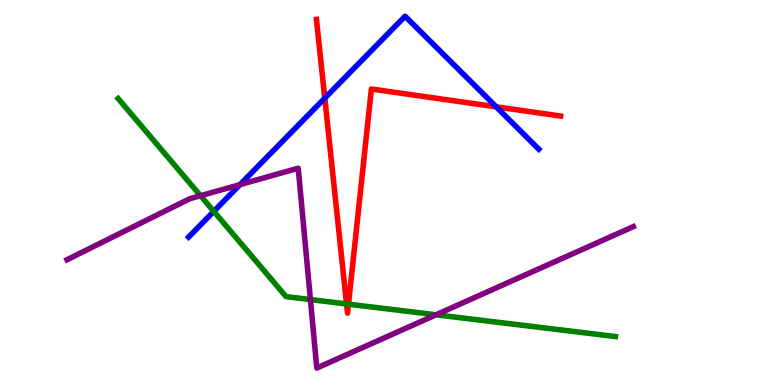[{'lines': ['blue', 'red'], 'intersections': [{'x': 4.19, 'y': 7.45}, {'x': 6.4, 'y': 7.23}]}, {'lines': ['green', 'red'], 'intersections': [{'x': 4.47, 'y': 2.11}, {'x': 4.5, 'y': 2.1}]}, {'lines': ['purple', 'red'], 'intersections': []}, {'lines': ['blue', 'green'], 'intersections': [{'x': 2.76, 'y': 4.51}]}, {'lines': ['blue', 'purple'], 'intersections': [{'x': 3.1, 'y': 5.21}]}, {'lines': ['green', 'purple'], 'intersections': [{'x': 2.59, 'y': 4.92}, {'x': 4.01, 'y': 2.22}, {'x': 5.63, 'y': 1.82}]}]